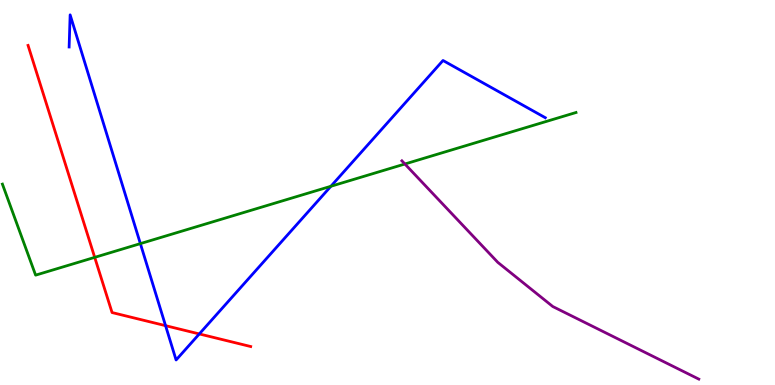[{'lines': ['blue', 'red'], 'intersections': [{'x': 2.14, 'y': 1.54}, {'x': 2.57, 'y': 1.33}]}, {'lines': ['green', 'red'], 'intersections': [{'x': 1.22, 'y': 3.32}]}, {'lines': ['purple', 'red'], 'intersections': []}, {'lines': ['blue', 'green'], 'intersections': [{'x': 1.81, 'y': 3.67}, {'x': 4.27, 'y': 5.16}]}, {'lines': ['blue', 'purple'], 'intersections': []}, {'lines': ['green', 'purple'], 'intersections': [{'x': 5.22, 'y': 5.74}]}]